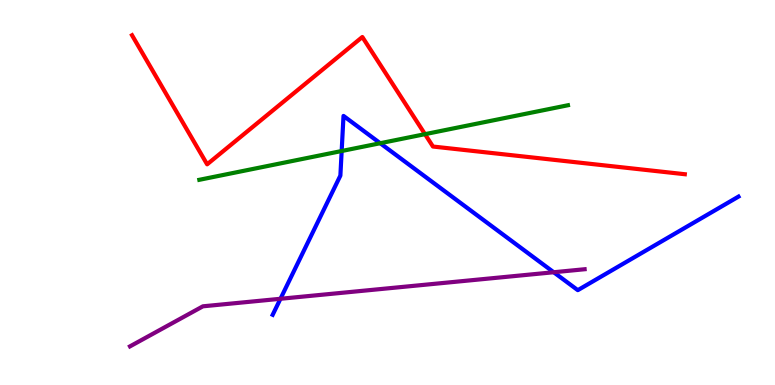[{'lines': ['blue', 'red'], 'intersections': []}, {'lines': ['green', 'red'], 'intersections': [{'x': 5.48, 'y': 6.52}]}, {'lines': ['purple', 'red'], 'intersections': []}, {'lines': ['blue', 'green'], 'intersections': [{'x': 4.41, 'y': 6.08}, {'x': 4.91, 'y': 6.28}]}, {'lines': ['blue', 'purple'], 'intersections': [{'x': 3.62, 'y': 2.24}, {'x': 7.14, 'y': 2.93}]}, {'lines': ['green', 'purple'], 'intersections': []}]